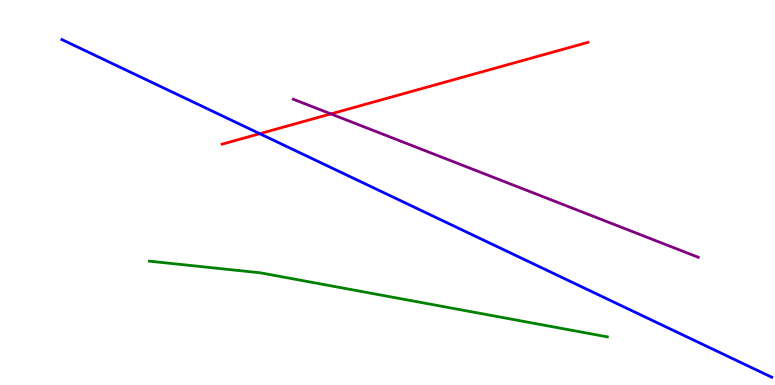[{'lines': ['blue', 'red'], 'intersections': [{'x': 3.35, 'y': 6.53}]}, {'lines': ['green', 'red'], 'intersections': []}, {'lines': ['purple', 'red'], 'intersections': [{'x': 4.27, 'y': 7.04}]}, {'lines': ['blue', 'green'], 'intersections': []}, {'lines': ['blue', 'purple'], 'intersections': []}, {'lines': ['green', 'purple'], 'intersections': []}]